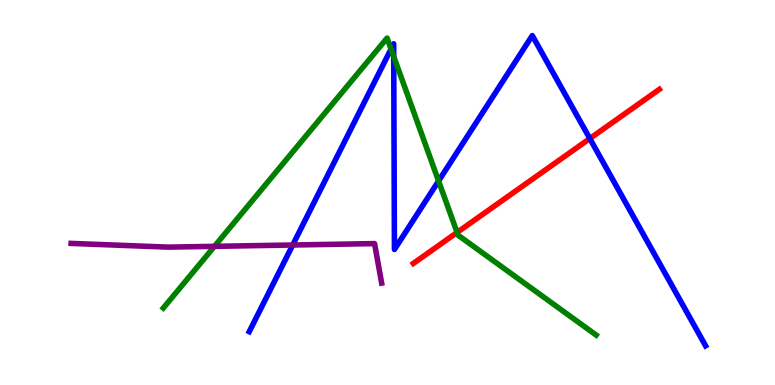[{'lines': ['blue', 'red'], 'intersections': [{'x': 7.61, 'y': 6.4}]}, {'lines': ['green', 'red'], 'intersections': [{'x': 5.9, 'y': 3.96}]}, {'lines': ['purple', 'red'], 'intersections': []}, {'lines': ['blue', 'green'], 'intersections': [{'x': 5.05, 'y': 8.73}, {'x': 5.08, 'y': 8.53}, {'x': 5.66, 'y': 5.3}]}, {'lines': ['blue', 'purple'], 'intersections': [{'x': 3.78, 'y': 3.64}]}, {'lines': ['green', 'purple'], 'intersections': [{'x': 2.77, 'y': 3.6}]}]